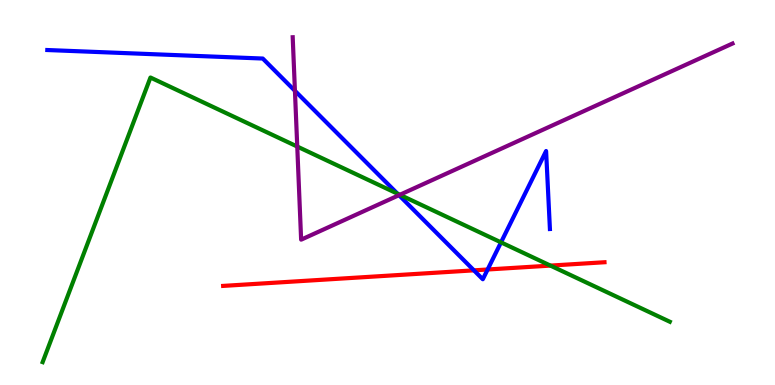[{'lines': ['blue', 'red'], 'intersections': [{'x': 6.12, 'y': 2.98}, {'x': 6.29, 'y': 3.0}]}, {'lines': ['green', 'red'], 'intersections': [{'x': 7.1, 'y': 3.1}]}, {'lines': ['purple', 'red'], 'intersections': []}, {'lines': ['blue', 'green'], 'intersections': [{'x': 5.13, 'y': 4.97}, {'x': 6.46, 'y': 3.7}]}, {'lines': ['blue', 'purple'], 'intersections': [{'x': 3.81, 'y': 7.64}, {'x': 5.15, 'y': 4.93}]}, {'lines': ['green', 'purple'], 'intersections': [{'x': 3.84, 'y': 6.19}, {'x': 5.16, 'y': 4.94}]}]